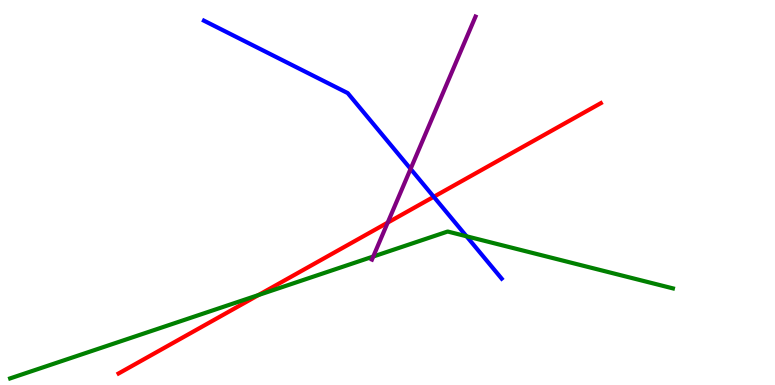[{'lines': ['blue', 'red'], 'intersections': [{'x': 5.6, 'y': 4.89}]}, {'lines': ['green', 'red'], 'intersections': [{'x': 3.34, 'y': 2.34}]}, {'lines': ['purple', 'red'], 'intersections': [{'x': 5.0, 'y': 4.22}]}, {'lines': ['blue', 'green'], 'intersections': [{'x': 6.02, 'y': 3.86}]}, {'lines': ['blue', 'purple'], 'intersections': [{'x': 5.3, 'y': 5.61}]}, {'lines': ['green', 'purple'], 'intersections': [{'x': 4.82, 'y': 3.34}]}]